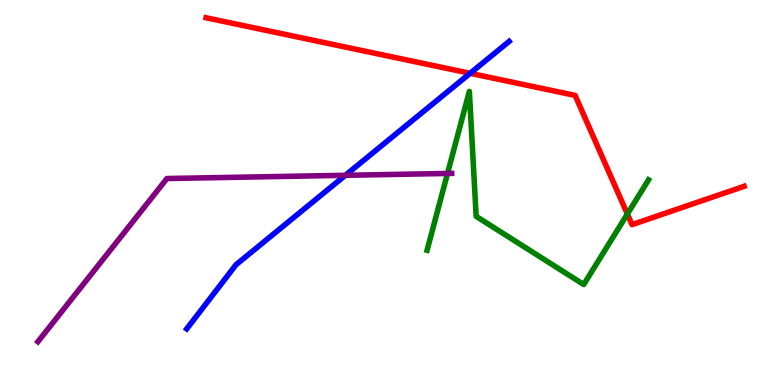[{'lines': ['blue', 'red'], 'intersections': [{'x': 6.07, 'y': 8.1}]}, {'lines': ['green', 'red'], 'intersections': [{'x': 8.1, 'y': 4.44}]}, {'lines': ['purple', 'red'], 'intersections': []}, {'lines': ['blue', 'green'], 'intersections': []}, {'lines': ['blue', 'purple'], 'intersections': [{'x': 4.46, 'y': 5.45}]}, {'lines': ['green', 'purple'], 'intersections': [{'x': 5.77, 'y': 5.49}]}]